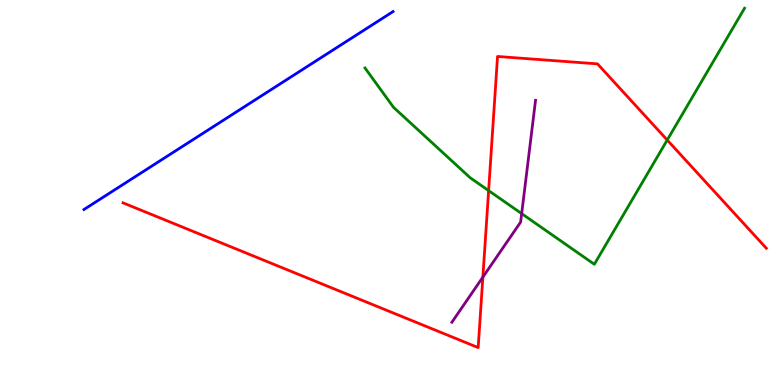[{'lines': ['blue', 'red'], 'intersections': []}, {'lines': ['green', 'red'], 'intersections': [{'x': 6.3, 'y': 5.05}, {'x': 8.61, 'y': 6.36}]}, {'lines': ['purple', 'red'], 'intersections': [{'x': 6.23, 'y': 2.8}]}, {'lines': ['blue', 'green'], 'intersections': []}, {'lines': ['blue', 'purple'], 'intersections': []}, {'lines': ['green', 'purple'], 'intersections': [{'x': 6.73, 'y': 4.45}]}]